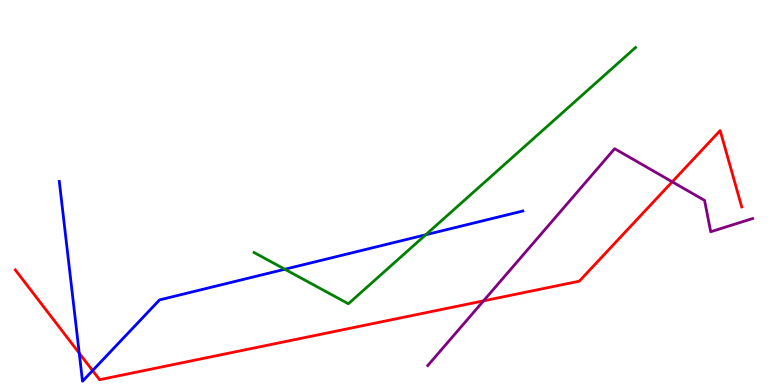[{'lines': ['blue', 'red'], 'intersections': [{'x': 1.02, 'y': 0.827}, {'x': 1.19, 'y': 0.375}]}, {'lines': ['green', 'red'], 'intersections': []}, {'lines': ['purple', 'red'], 'intersections': [{'x': 6.24, 'y': 2.19}, {'x': 8.67, 'y': 5.28}]}, {'lines': ['blue', 'green'], 'intersections': [{'x': 3.68, 'y': 3.01}, {'x': 5.49, 'y': 3.9}]}, {'lines': ['blue', 'purple'], 'intersections': []}, {'lines': ['green', 'purple'], 'intersections': []}]